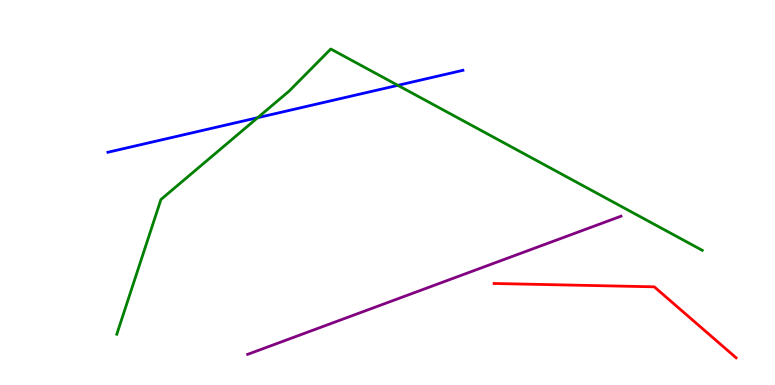[{'lines': ['blue', 'red'], 'intersections': []}, {'lines': ['green', 'red'], 'intersections': []}, {'lines': ['purple', 'red'], 'intersections': []}, {'lines': ['blue', 'green'], 'intersections': [{'x': 3.32, 'y': 6.94}, {'x': 5.13, 'y': 7.78}]}, {'lines': ['blue', 'purple'], 'intersections': []}, {'lines': ['green', 'purple'], 'intersections': []}]